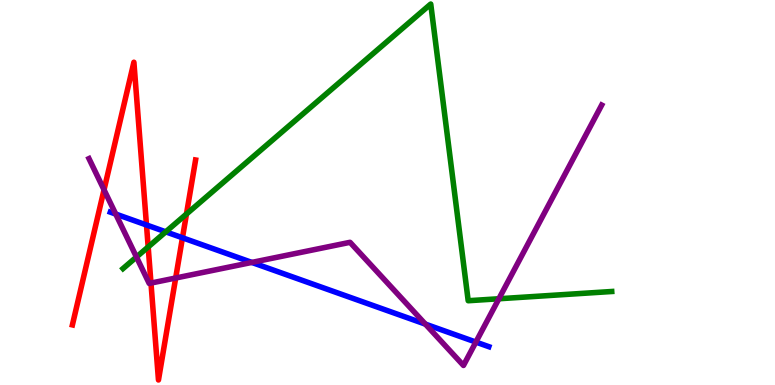[{'lines': ['blue', 'red'], 'intersections': [{'x': 1.89, 'y': 4.16}, {'x': 2.35, 'y': 3.82}]}, {'lines': ['green', 'red'], 'intersections': [{'x': 1.91, 'y': 3.59}, {'x': 2.41, 'y': 4.44}]}, {'lines': ['purple', 'red'], 'intersections': [{'x': 1.34, 'y': 5.07}, {'x': 1.95, 'y': 2.65}, {'x': 2.27, 'y': 2.78}]}, {'lines': ['blue', 'green'], 'intersections': [{'x': 2.14, 'y': 3.98}]}, {'lines': ['blue', 'purple'], 'intersections': [{'x': 1.49, 'y': 4.44}, {'x': 3.25, 'y': 3.18}, {'x': 5.49, 'y': 1.58}, {'x': 6.14, 'y': 1.12}]}, {'lines': ['green', 'purple'], 'intersections': [{'x': 1.76, 'y': 3.32}, {'x': 6.44, 'y': 2.24}]}]